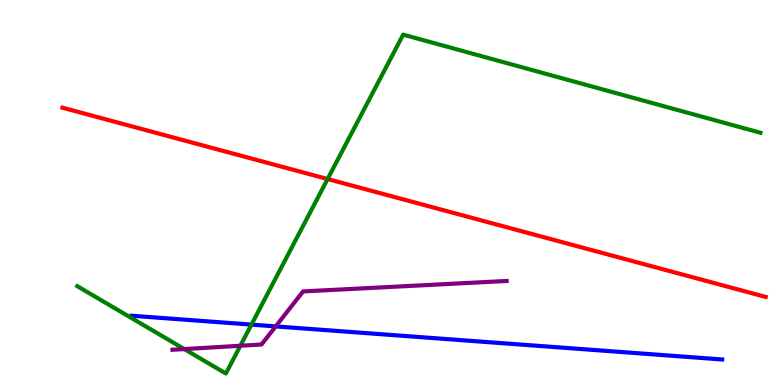[{'lines': ['blue', 'red'], 'intersections': []}, {'lines': ['green', 'red'], 'intersections': [{'x': 4.23, 'y': 5.35}]}, {'lines': ['purple', 'red'], 'intersections': []}, {'lines': ['blue', 'green'], 'intersections': [{'x': 3.24, 'y': 1.57}]}, {'lines': ['blue', 'purple'], 'intersections': [{'x': 3.56, 'y': 1.52}]}, {'lines': ['green', 'purple'], 'intersections': [{'x': 2.38, 'y': 0.933}, {'x': 3.1, 'y': 1.02}]}]